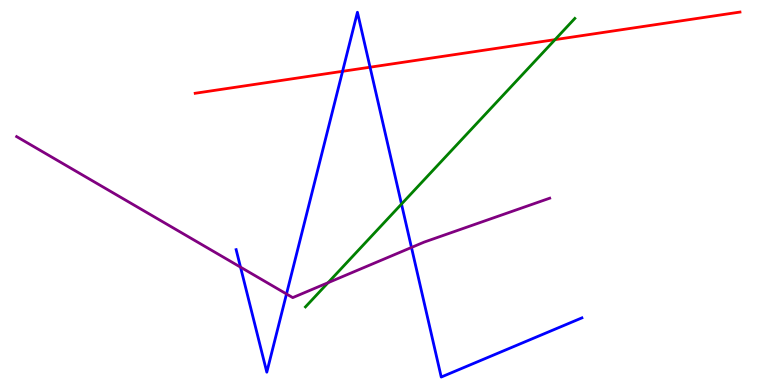[{'lines': ['blue', 'red'], 'intersections': [{'x': 4.42, 'y': 8.15}, {'x': 4.77, 'y': 8.25}]}, {'lines': ['green', 'red'], 'intersections': [{'x': 7.16, 'y': 8.97}]}, {'lines': ['purple', 'red'], 'intersections': []}, {'lines': ['blue', 'green'], 'intersections': [{'x': 5.18, 'y': 4.7}]}, {'lines': ['blue', 'purple'], 'intersections': [{'x': 3.1, 'y': 3.06}, {'x': 3.7, 'y': 2.36}, {'x': 5.31, 'y': 3.57}]}, {'lines': ['green', 'purple'], 'intersections': [{'x': 4.23, 'y': 2.66}]}]